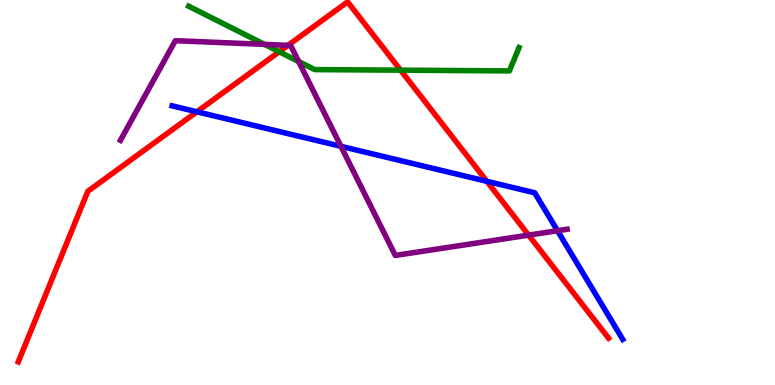[{'lines': ['blue', 'red'], 'intersections': [{'x': 2.54, 'y': 7.1}, {'x': 6.28, 'y': 5.29}]}, {'lines': ['green', 'red'], 'intersections': [{'x': 3.6, 'y': 8.66}, {'x': 5.17, 'y': 8.18}]}, {'lines': ['purple', 'red'], 'intersections': [{'x': 3.72, 'y': 8.82}, {'x': 6.82, 'y': 3.89}]}, {'lines': ['blue', 'green'], 'intersections': []}, {'lines': ['blue', 'purple'], 'intersections': [{'x': 4.4, 'y': 6.2}, {'x': 7.19, 'y': 4.01}]}, {'lines': ['green', 'purple'], 'intersections': [{'x': 3.41, 'y': 8.85}, {'x': 3.85, 'y': 8.4}]}]